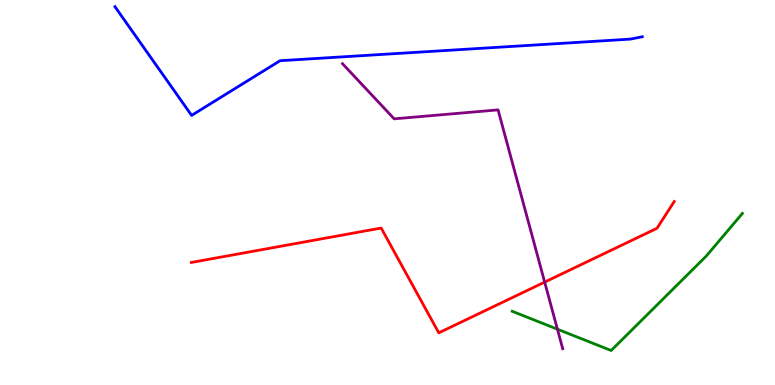[{'lines': ['blue', 'red'], 'intersections': []}, {'lines': ['green', 'red'], 'intersections': []}, {'lines': ['purple', 'red'], 'intersections': [{'x': 7.03, 'y': 2.67}]}, {'lines': ['blue', 'green'], 'intersections': []}, {'lines': ['blue', 'purple'], 'intersections': []}, {'lines': ['green', 'purple'], 'intersections': [{'x': 7.19, 'y': 1.45}]}]